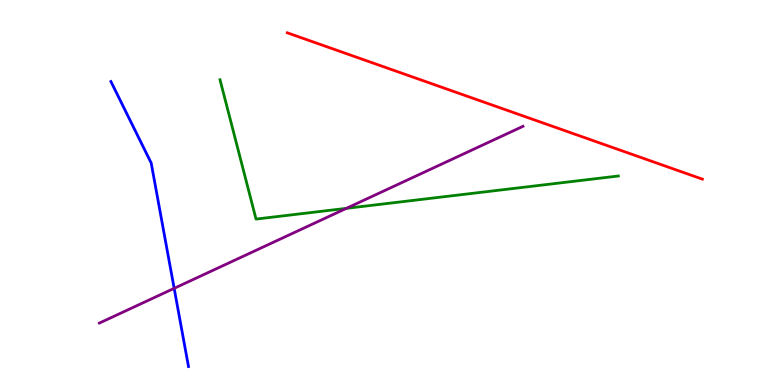[{'lines': ['blue', 'red'], 'intersections': []}, {'lines': ['green', 'red'], 'intersections': []}, {'lines': ['purple', 'red'], 'intersections': []}, {'lines': ['blue', 'green'], 'intersections': []}, {'lines': ['blue', 'purple'], 'intersections': [{'x': 2.25, 'y': 2.51}]}, {'lines': ['green', 'purple'], 'intersections': [{'x': 4.47, 'y': 4.59}]}]